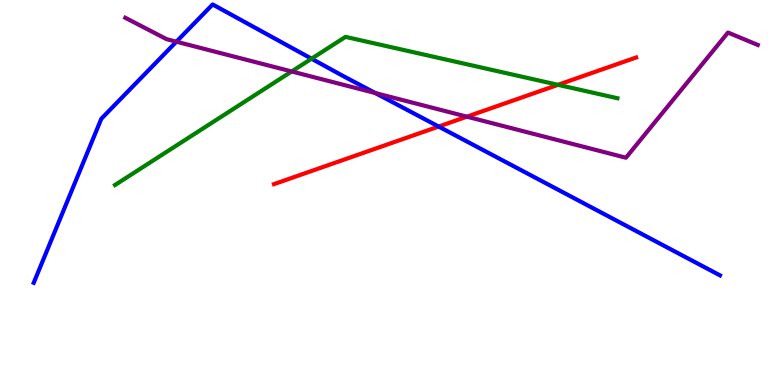[{'lines': ['blue', 'red'], 'intersections': [{'x': 5.66, 'y': 6.71}]}, {'lines': ['green', 'red'], 'intersections': [{'x': 7.2, 'y': 7.8}]}, {'lines': ['purple', 'red'], 'intersections': [{'x': 6.02, 'y': 6.97}]}, {'lines': ['blue', 'green'], 'intersections': [{'x': 4.02, 'y': 8.48}]}, {'lines': ['blue', 'purple'], 'intersections': [{'x': 2.28, 'y': 8.92}, {'x': 4.84, 'y': 7.58}]}, {'lines': ['green', 'purple'], 'intersections': [{'x': 3.76, 'y': 8.14}]}]